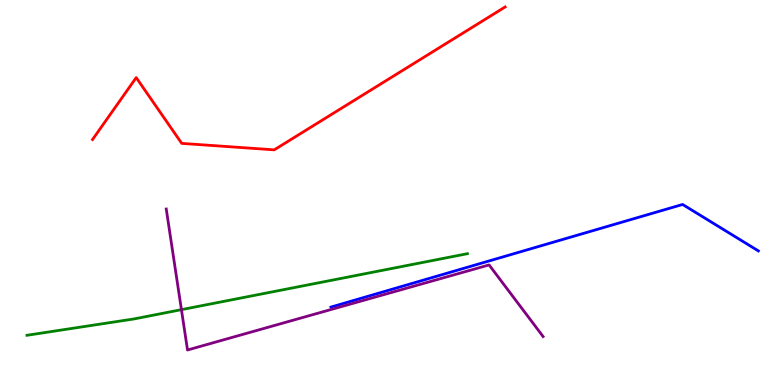[{'lines': ['blue', 'red'], 'intersections': []}, {'lines': ['green', 'red'], 'intersections': []}, {'lines': ['purple', 'red'], 'intersections': []}, {'lines': ['blue', 'green'], 'intersections': []}, {'lines': ['blue', 'purple'], 'intersections': []}, {'lines': ['green', 'purple'], 'intersections': [{'x': 2.34, 'y': 1.96}]}]